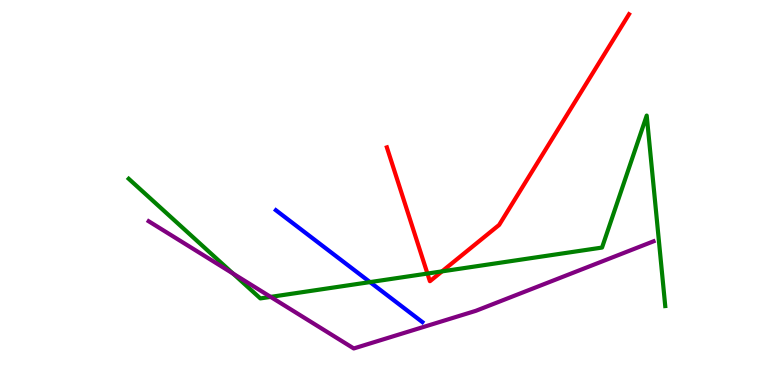[{'lines': ['blue', 'red'], 'intersections': []}, {'lines': ['green', 'red'], 'intersections': [{'x': 5.52, 'y': 2.89}, {'x': 5.7, 'y': 2.95}]}, {'lines': ['purple', 'red'], 'intersections': []}, {'lines': ['blue', 'green'], 'intersections': [{'x': 4.77, 'y': 2.67}]}, {'lines': ['blue', 'purple'], 'intersections': []}, {'lines': ['green', 'purple'], 'intersections': [{'x': 3.01, 'y': 2.89}, {'x': 3.49, 'y': 2.29}]}]